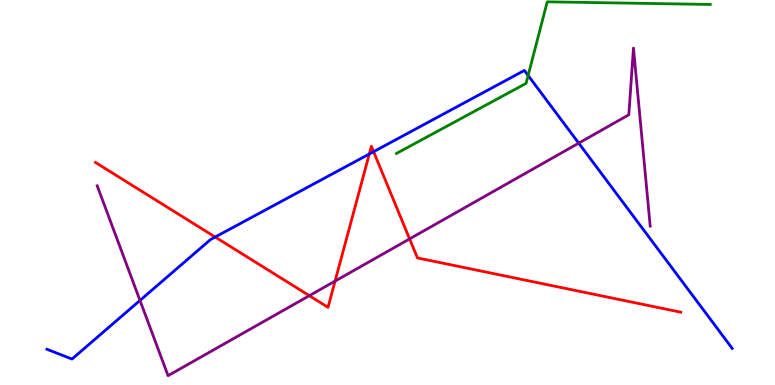[{'lines': ['blue', 'red'], 'intersections': [{'x': 2.78, 'y': 3.84}, {'x': 4.77, 'y': 6.0}, {'x': 4.82, 'y': 6.06}]}, {'lines': ['green', 'red'], 'intersections': []}, {'lines': ['purple', 'red'], 'intersections': [{'x': 3.99, 'y': 2.32}, {'x': 4.32, 'y': 2.7}, {'x': 5.29, 'y': 3.79}]}, {'lines': ['blue', 'green'], 'intersections': [{'x': 6.81, 'y': 8.04}]}, {'lines': ['blue', 'purple'], 'intersections': [{'x': 1.81, 'y': 2.2}, {'x': 7.47, 'y': 6.28}]}, {'lines': ['green', 'purple'], 'intersections': []}]